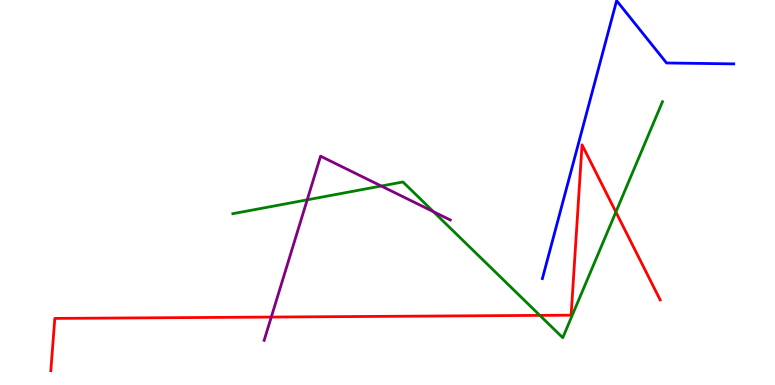[{'lines': ['blue', 'red'], 'intersections': []}, {'lines': ['green', 'red'], 'intersections': [{'x': 6.97, 'y': 1.81}, {'x': 7.95, 'y': 4.49}]}, {'lines': ['purple', 'red'], 'intersections': [{'x': 3.5, 'y': 1.76}]}, {'lines': ['blue', 'green'], 'intersections': []}, {'lines': ['blue', 'purple'], 'intersections': []}, {'lines': ['green', 'purple'], 'intersections': [{'x': 3.96, 'y': 4.81}, {'x': 4.92, 'y': 5.17}, {'x': 5.59, 'y': 4.5}]}]